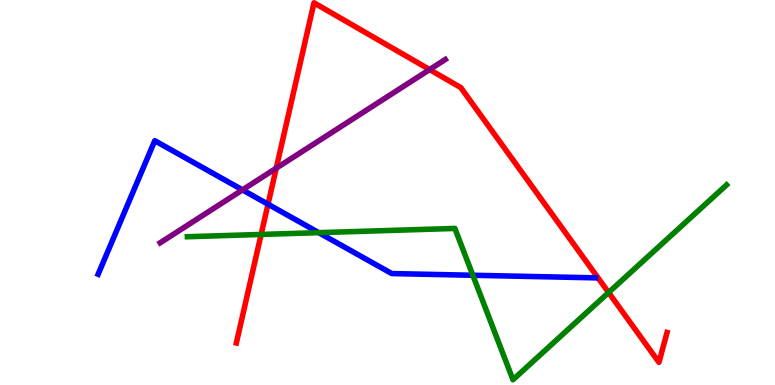[{'lines': ['blue', 'red'], 'intersections': [{'x': 3.46, 'y': 4.7}]}, {'lines': ['green', 'red'], 'intersections': [{'x': 3.37, 'y': 3.91}, {'x': 7.85, 'y': 2.4}]}, {'lines': ['purple', 'red'], 'intersections': [{'x': 3.56, 'y': 5.63}, {'x': 5.54, 'y': 8.19}]}, {'lines': ['blue', 'green'], 'intersections': [{'x': 4.11, 'y': 3.96}, {'x': 6.1, 'y': 2.85}]}, {'lines': ['blue', 'purple'], 'intersections': [{'x': 3.13, 'y': 5.07}]}, {'lines': ['green', 'purple'], 'intersections': []}]